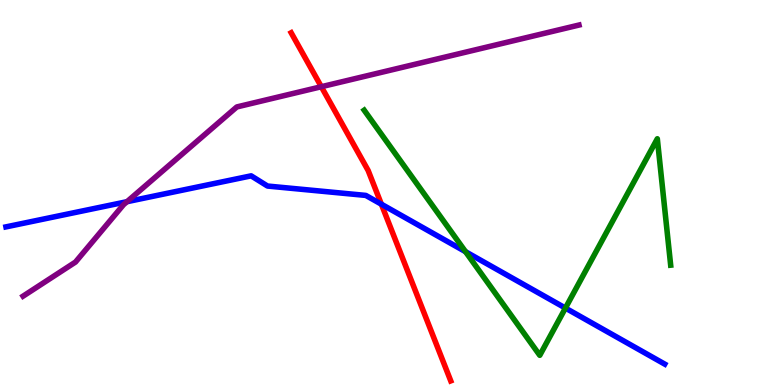[{'lines': ['blue', 'red'], 'intersections': [{'x': 4.92, 'y': 4.7}]}, {'lines': ['green', 'red'], 'intersections': []}, {'lines': ['purple', 'red'], 'intersections': [{'x': 4.15, 'y': 7.75}]}, {'lines': ['blue', 'green'], 'intersections': [{'x': 6.01, 'y': 3.46}, {'x': 7.3, 'y': 2.0}]}, {'lines': ['blue', 'purple'], 'intersections': [{'x': 1.64, 'y': 4.76}]}, {'lines': ['green', 'purple'], 'intersections': []}]